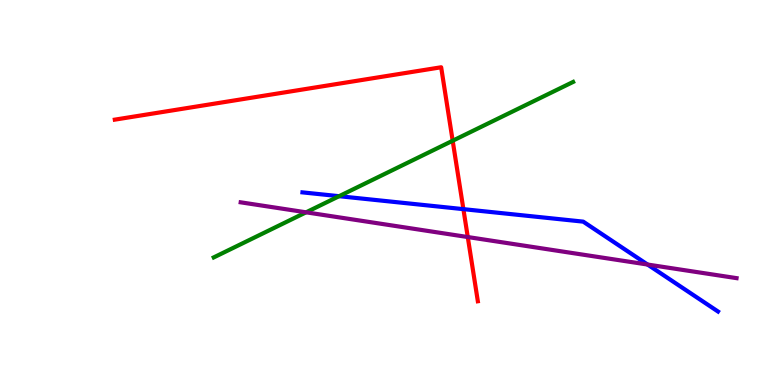[{'lines': ['blue', 'red'], 'intersections': [{'x': 5.98, 'y': 4.57}]}, {'lines': ['green', 'red'], 'intersections': [{'x': 5.84, 'y': 6.34}]}, {'lines': ['purple', 'red'], 'intersections': [{'x': 6.04, 'y': 3.84}]}, {'lines': ['blue', 'green'], 'intersections': [{'x': 4.38, 'y': 4.9}]}, {'lines': ['blue', 'purple'], 'intersections': [{'x': 8.36, 'y': 3.13}]}, {'lines': ['green', 'purple'], 'intersections': [{'x': 3.95, 'y': 4.49}]}]